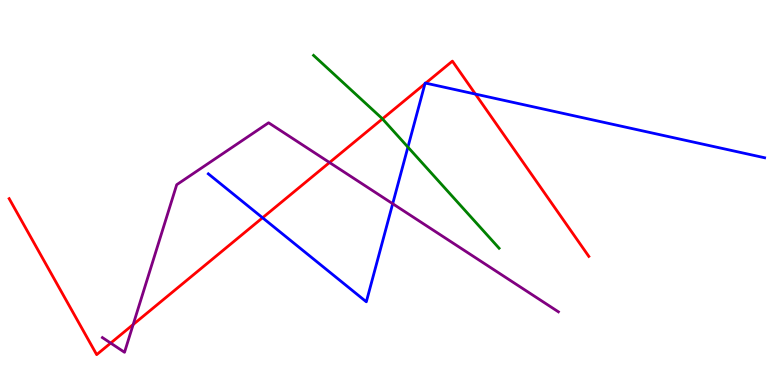[{'lines': ['blue', 'red'], 'intersections': [{'x': 3.39, 'y': 4.34}, {'x': 5.48, 'y': 7.82}, {'x': 5.49, 'y': 7.84}, {'x': 6.13, 'y': 7.56}]}, {'lines': ['green', 'red'], 'intersections': [{'x': 4.93, 'y': 6.91}]}, {'lines': ['purple', 'red'], 'intersections': [{'x': 1.43, 'y': 1.09}, {'x': 1.72, 'y': 1.57}, {'x': 4.25, 'y': 5.78}]}, {'lines': ['blue', 'green'], 'intersections': [{'x': 5.26, 'y': 6.18}]}, {'lines': ['blue', 'purple'], 'intersections': [{'x': 5.07, 'y': 4.71}]}, {'lines': ['green', 'purple'], 'intersections': []}]